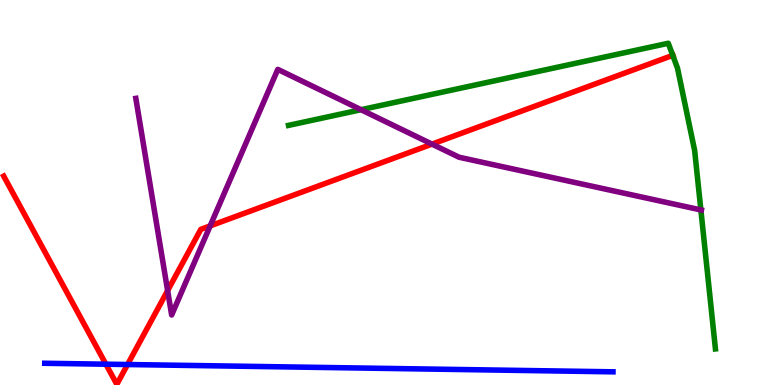[{'lines': ['blue', 'red'], 'intersections': [{'x': 1.37, 'y': 0.54}, {'x': 1.65, 'y': 0.532}]}, {'lines': ['green', 'red'], 'intersections': [{'x': 8.68, 'y': 8.56}]}, {'lines': ['purple', 'red'], 'intersections': [{'x': 2.16, 'y': 2.45}, {'x': 2.71, 'y': 4.13}, {'x': 5.57, 'y': 6.26}]}, {'lines': ['blue', 'green'], 'intersections': []}, {'lines': ['blue', 'purple'], 'intersections': []}, {'lines': ['green', 'purple'], 'intersections': [{'x': 4.66, 'y': 7.15}, {'x': 9.04, 'y': 4.55}]}]